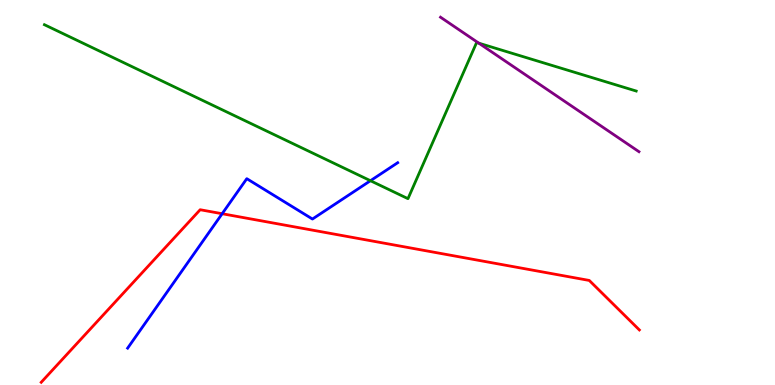[{'lines': ['blue', 'red'], 'intersections': [{'x': 2.87, 'y': 4.45}]}, {'lines': ['green', 'red'], 'intersections': []}, {'lines': ['purple', 'red'], 'intersections': []}, {'lines': ['blue', 'green'], 'intersections': [{'x': 4.78, 'y': 5.31}]}, {'lines': ['blue', 'purple'], 'intersections': []}, {'lines': ['green', 'purple'], 'intersections': [{'x': 6.18, 'y': 8.88}]}]